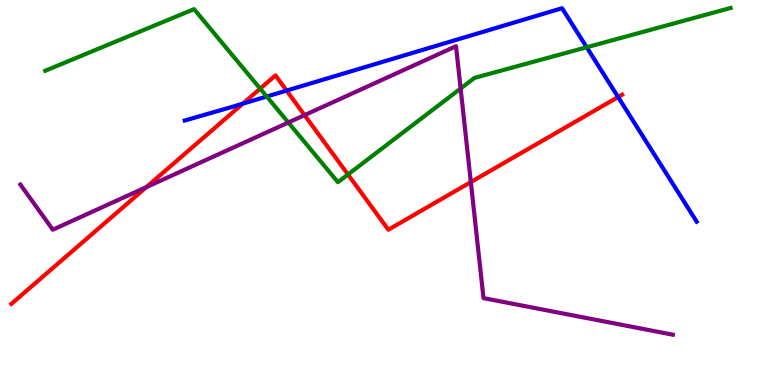[{'lines': ['blue', 'red'], 'intersections': [{'x': 3.13, 'y': 7.31}, {'x': 3.7, 'y': 7.65}, {'x': 7.98, 'y': 7.48}]}, {'lines': ['green', 'red'], 'intersections': [{'x': 3.36, 'y': 7.7}, {'x': 4.49, 'y': 5.47}]}, {'lines': ['purple', 'red'], 'intersections': [{'x': 1.89, 'y': 5.14}, {'x': 3.93, 'y': 7.01}, {'x': 6.08, 'y': 5.27}]}, {'lines': ['blue', 'green'], 'intersections': [{'x': 3.44, 'y': 7.49}, {'x': 7.57, 'y': 8.77}]}, {'lines': ['blue', 'purple'], 'intersections': []}, {'lines': ['green', 'purple'], 'intersections': [{'x': 3.72, 'y': 6.82}, {'x': 5.94, 'y': 7.7}]}]